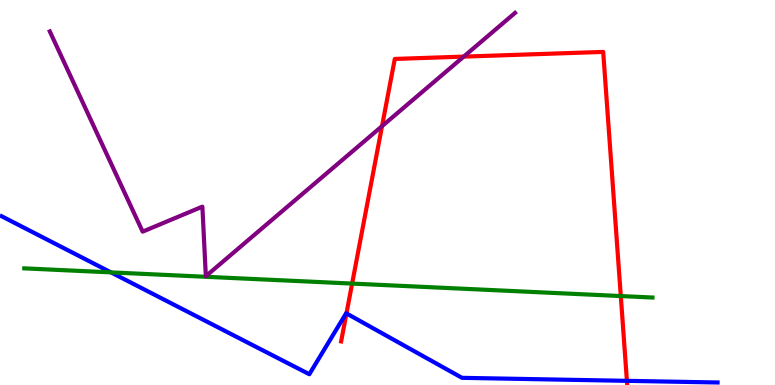[{'lines': ['blue', 'red'], 'intersections': [{'x': 4.47, 'y': 1.86}, {'x': 8.09, 'y': 0.108}]}, {'lines': ['green', 'red'], 'intersections': [{'x': 4.54, 'y': 2.63}, {'x': 8.01, 'y': 2.31}]}, {'lines': ['purple', 'red'], 'intersections': [{'x': 4.93, 'y': 6.72}, {'x': 5.98, 'y': 8.53}]}, {'lines': ['blue', 'green'], 'intersections': [{'x': 1.43, 'y': 2.93}]}, {'lines': ['blue', 'purple'], 'intersections': []}, {'lines': ['green', 'purple'], 'intersections': []}]